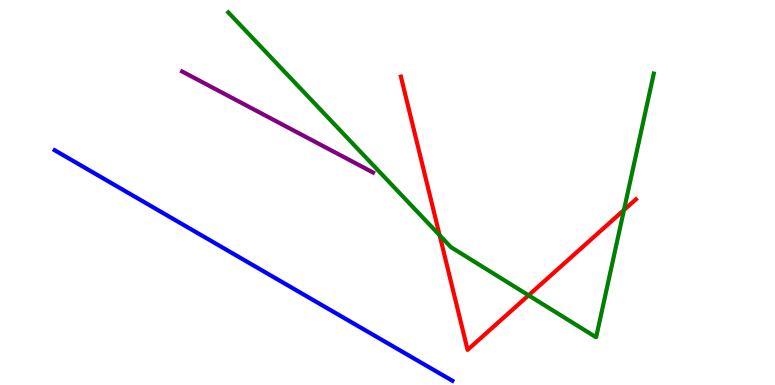[{'lines': ['blue', 'red'], 'intersections': []}, {'lines': ['green', 'red'], 'intersections': [{'x': 5.67, 'y': 3.89}, {'x': 6.82, 'y': 2.33}, {'x': 8.05, 'y': 4.55}]}, {'lines': ['purple', 'red'], 'intersections': []}, {'lines': ['blue', 'green'], 'intersections': []}, {'lines': ['blue', 'purple'], 'intersections': []}, {'lines': ['green', 'purple'], 'intersections': []}]